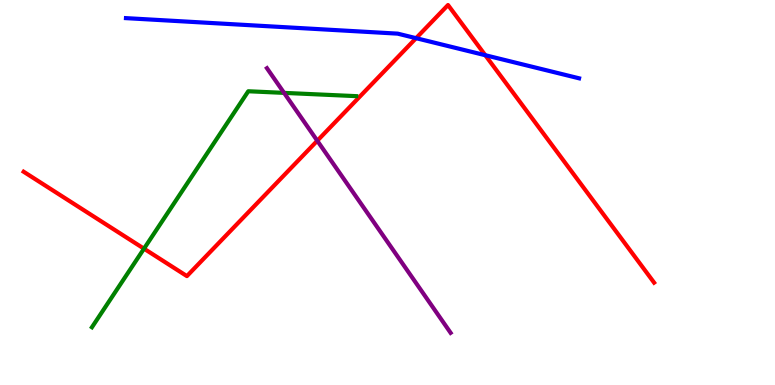[{'lines': ['blue', 'red'], 'intersections': [{'x': 5.37, 'y': 9.01}, {'x': 6.26, 'y': 8.57}]}, {'lines': ['green', 'red'], 'intersections': [{'x': 1.86, 'y': 3.54}]}, {'lines': ['purple', 'red'], 'intersections': [{'x': 4.09, 'y': 6.34}]}, {'lines': ['blue', 'green'], 'intersections': []}, {'lines': ['blue', 'purple'], 'intersections': []}, {'lines': ['green', 'purple'], 'intersections': [{'x': 3.67, 'y': 7.59}]}]